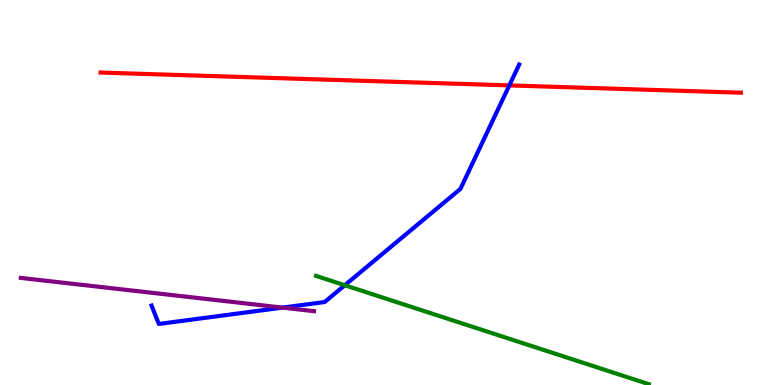[{'lines': ['blue', 'red'], 'intersections': [{'x': 6.57, 'y': 7.78}]}, {'lines': ['green', 'red'], 'intersections': []}, {'lines': ['purple', 'red'], 'intersections': []}, {'lines': ['blue', 'green'], 'intersections': [{'x': 4.45, 'y': 2.59}]}, {'lines': ['blue', 'purple'], 'intersections': [{'x': 3.65, 'y': 2.01}]}, {'lines': ['green', 'purple'], 'intersections': []}]